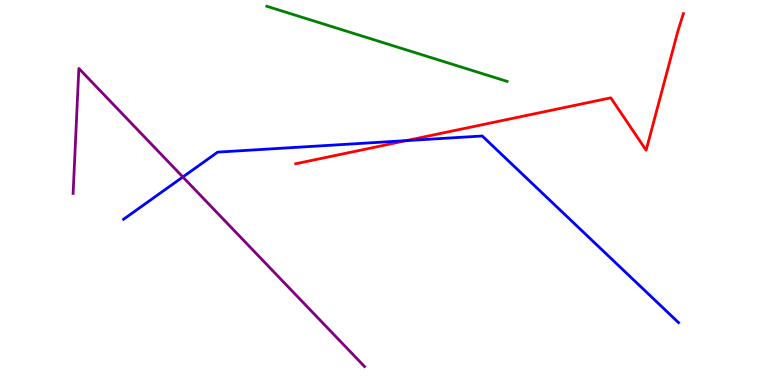[{'lines': ['blue', 'red'], 'intersections': [{'x': 5.24, 'y': 6.35}]}, {'lines': ['green', 'red'], 'intersections': []}, {'lines': ['purple', 'red'], 'intersections': []}, {'lines': ['blue', 'green'], 'intersections': []}, {'lines': ['blue', 'purple'], 'intersections': [{'x': 2.36, 'y': 5.4}]}, {'lines': ['green', 'purple'], 'intersections': []}]